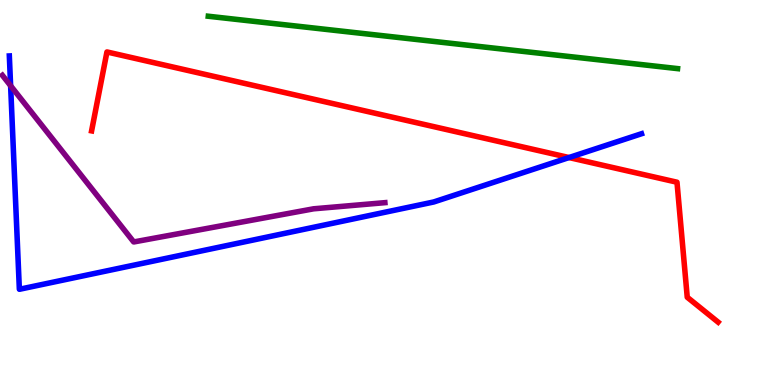[{'lines': ['blue', 'red'], 'intersections': [{'x': 7.34, 'y': 5.91}]}, {'lines': ['green', 'red'], 'intersections': []}, {'lines': ['purple', 'red'], 'intersections': []}, {'lines': ['blue', 'green'], 'intersections': []}, {'lines': ['blue', 'purple'], 'intersections': [{'x': 0.137, 'y': 7.77}]}, {'lines': ['green', 'purple'], 'intersections': []}]